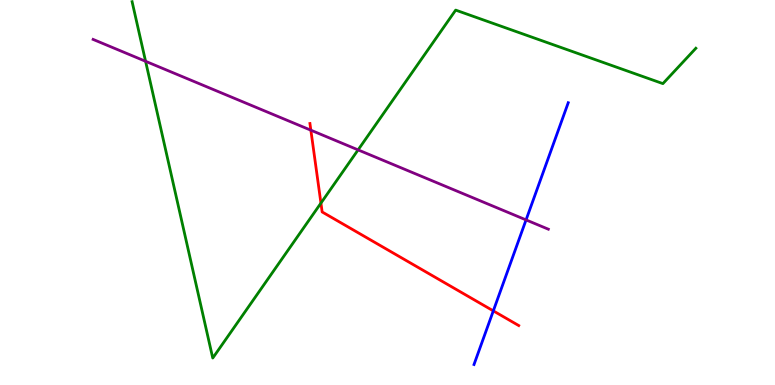[{'lines': ['blue', 'red'], 'intersections': [{'x': 6.37, 'y': 1.93}]}, {'lines': ['green', 'red'], 'intersections': [{'x': 4.14, 'y': 4.72}]}, {'lines': ['purple', 'red'], 'intersections': [{'x': 4.01, 'y': 6.62}]}, {'lines': ['blue', 'green'], 'intersections': []}, {'lines': ['blue', 'purple'], 'intersections': [{'x': 6.79, 'y': 4.29}]}, {'lines': ['green', 'purple'], 'intersections': [{'x': 1.88, 'y': 8.41}, {'x': 4.62, 'y': 6.11}]}]